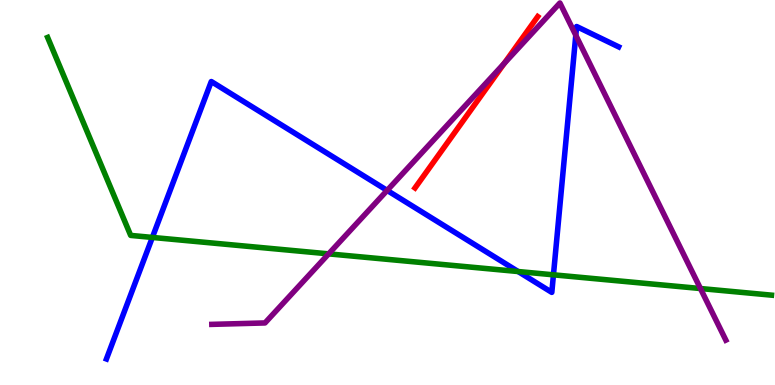[{'lines': ['blue', 'red'], 'intersections': []}, {'lines': ['green', 'red'], 'intersections': []}, {'lines': ['purple', 'red'], 'intersections': [{'x': 6.51, 'y': 8.35}]}, {'lines': ['blue', 'green'], 'intersections': [{'x': 1.97, 'y': 3.83}, {'x': 6.69, 'y': 2.95}, {'x': 7.14, 'y': 2.86}]}, {'lines': ['blue', 'purple'], 'intersections': [{'x': 5.0, 'y': 5.05}, {'x': 7.43, 'y': 9.08}]}, {'lines': ['green', 'purple'], 'intersections': [{'x': 4.24, 'y': 3.41}, {'x': 9.04, 'y': 2.51}]}]